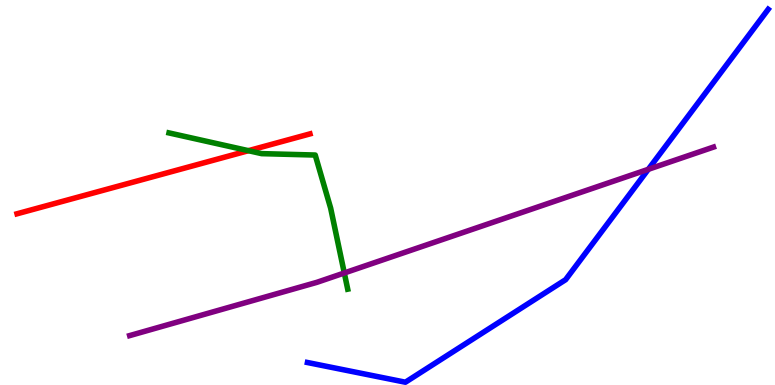[{'lines': ['blue', 'red'], 'intersections': []}, {'lines': ['green', 'red'], 'intersections': [{'x': 3.21, 'y': 6.09}]}, {'lines': ['purple', 'red'], 'intersections': []}, {'lines': ['blue', 'green'], 'intersections': []}, {'lines': ['blue', 'purple'], 'intersections': [{'x': 8.37, 'y': 5.6}]}, {'lines': ['green', 'purple'], 'intersections': [{'x': 4.44, 'y': 2.91}]}]